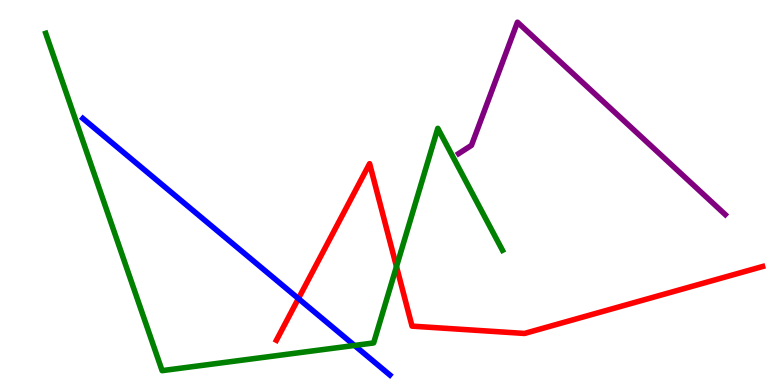[{'lines': ['blue', 'red'], 'intersections': [{'x': 3.85, 'y': 2.24}]}, {'lines': ['green', 'red'], 'intersections': [{'x': 5.12, 'y': 3.08}]}, {'lines': ['purple', 'red'], 'intersections': []}, {'lines': ['blue', 'green'], 'intersections': [{'x': 4.57, 'y': 1.03}]}, {'lines': ['blue', 'purple'], 'intersections': []}, {'lines': ['green', 'purple'], 'intersections': []}]